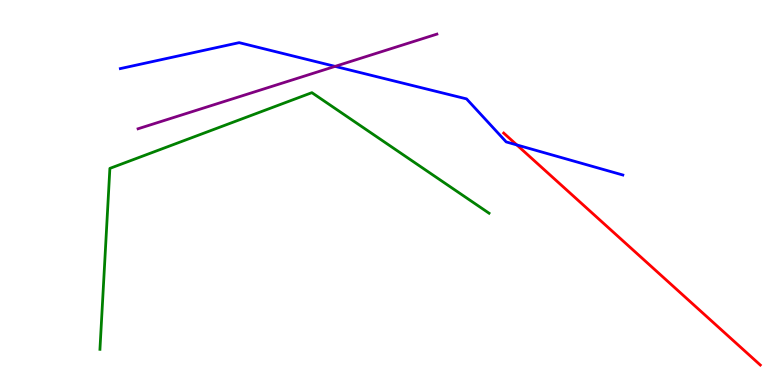[{'lines': ['blue', 'red'], 'intersections': [{'x': 6.67, 'y': 6.24}]}, {'lines': ['green', 'red'], 'intersections': []}, {'lines': ['purple', 'red'], 'intersections': []}, {'lines': ['blue', 'green'], 'intersections': []}, {'lines': ['blue', 'purple'], 'intersections': [{'x': 4.32, 'y': 8.28}]}, {'lines': ['green', 'purple'], 'intersections': []}]